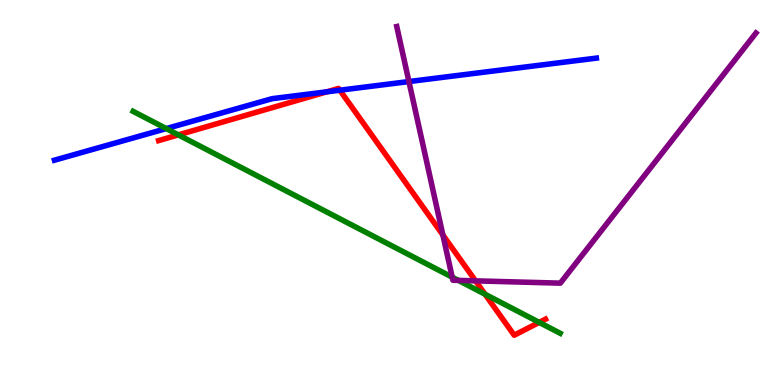[{'lines': ['blue', 'red'], 'intersections': [{'x': 4.22, 'y': 7.61}, {'x': 4.38, 'y': 7.66}]}, {'lines': ['green', 'red'], 'intersections': [{'x': 2.3, 'y': 6.5}, {'x': 6.26, 'y': 2.36}, {'x': 6.96, 'y': 1.63}]}, {'lines': ['purple', 'red'], 'intersections': [{'x': 5.71, 'y': 3.9}, {'x': 6.14, 'y': 2.71}]}, {'lines': ['blue', 'green'], 'intersections': [{'x': 2.15, 'y': 6.66}]}, {'lines': ['blue', 'purple'], 'intersections': [{'x': 5.28, 'y': 7.88}]}, {'lines': ['green', 'purple'], 'intersections': [{'x': 5.84, 'y': 2.8}, {'x': 5.91, 'y': 2.72}]}]